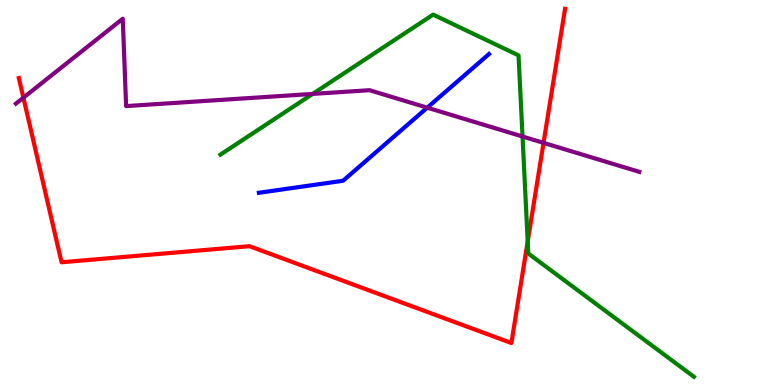[{'lines': ['blue', 'red'], 'intersections': []}, {'lines': ['green', 'red'], 'intersections': [{'x': 6.81, 'y': 3.73}]}, {'lines': ['purple', 'red'], 'intersections': [{'x': 0.302, 'y': 7.46}, {'x': 7.01, 'y': 6.29}]}, {'lines': ['blue', 'green'], 'intersections': []}, {'lines': ['blue', 'purple'], 'intersections': [{'x': 5.51, 'y': 7.2}]}, {'lines': ['green', 'purple'], 'intersections': [{'x': 4.03, 'y': 7.56}, {'x': 6.74, 'y': 6.45}]}]